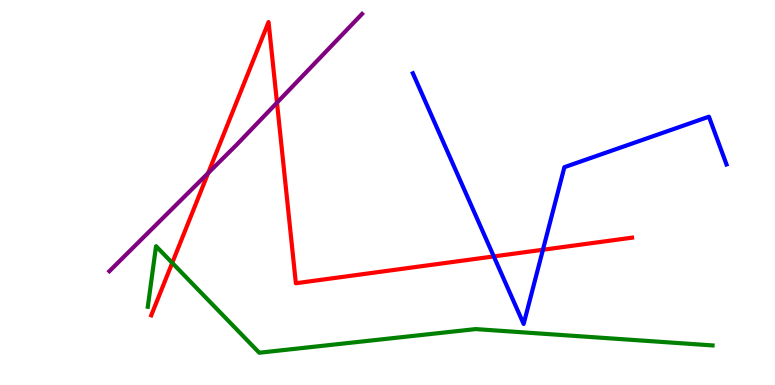[{'lines': ['blue', 'red'], 'intersections': [{'x': 6.37, 'y': 3.34}, {'x': 7.01, 'y': 3.51}]}, {'lines': ['green', 'red'], 'intersections': [{'x': 2.22, 'y': 3.17}]}, {'lines': ['purple', 'red'], 'intersections': [{'x': 2.69, 'y': 5.5}, {'x': 3.57, 'y': 7.33}]}, {'lines': ['blue', 'green'], 'intersections': []}, {'lines': ['blue', 'purple'], 'intersections': []}, {'lines': ['green', 'purple'], 'intersections': []}]